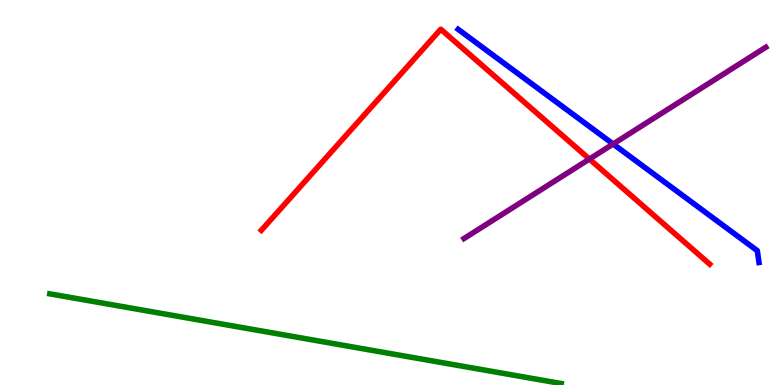[{'lines': ['blue', 'red'], 'intersections': []}, {'lines': ['green', 'red'], 'intersections': []}, {'lines': ['purple', 'red'], 'intersections': [{'x': 7.61, 'y': 5.87}]}, {'lines': ['blue', 'green'], 'intersections': []}, {'lines': ['blue', 'purple'], 'intersections': [{'x': 7.91, 'y': 6.26}]}, {'lines': ['green', 'purple'], 'intersections': []}]